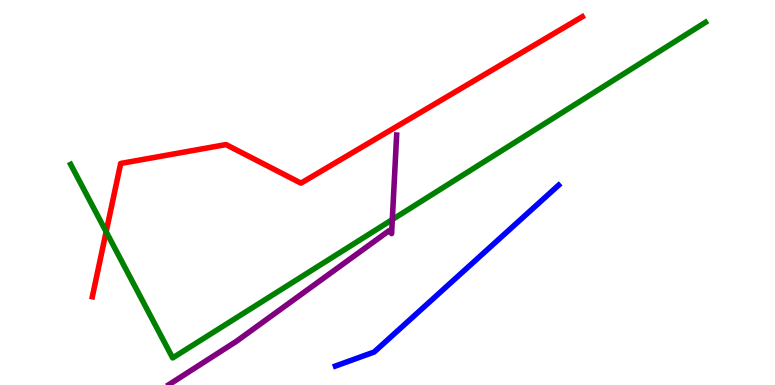[{'lines': ['blue', 'red'], 'intersections': []}, {'lines': ['green', 'red'], 'intersections': [{'x': 1.37, 'y': 3.98}]}, {'lines': ['purple', 'red'], 'intersections': []}, {'lines': ['blue', 'green'], 'intersections': []}, {'lines': ['blue', 'purple'], 'intersections': []}, {'lines': ['green', 'purple'], 'intersections': [{'x': 5.06, 'y': 4.3}]}]